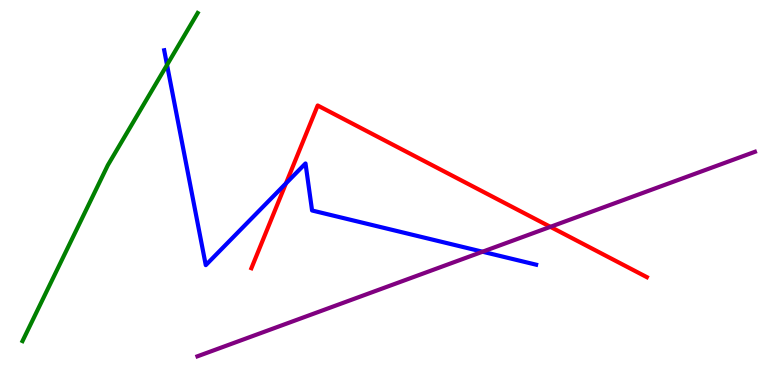[{'lines': ['blue', 'red'], 'intersections': [{'x': 3.69, 'y': 5.24}]}, {'lines': ['green', 'red'], 'intersections': []}, {'lines': ['purple', 'red'], 'intersections': [{'x': 7.1, 'y': 4.11}]}, {'lines': ['blue', 'green'], 'intersections': [{'x': 2.16, 'y': 8.31}]}, {'lines': ['blue', 'purple'], 'intersections': [{'x': 6.23, 'y': 3.46}]}, {'lines': ['green', 'purple'], 'intersections': []}]